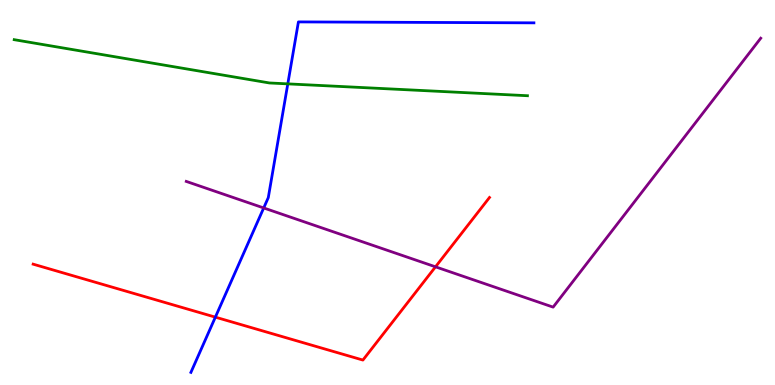[{'lines': ['blue', 'red'], 'intersections': [{'x': 2.78, 'y': 1.76}]}, {'lines': ['green', 'red'], 'intersections': []}, {'lines': ['purple', 'red'], 'intersections': [{'x': 5.62, 'y': 3.07}]}, {'lines': ['blue', 'green'], 'intersections': [{'x': 3.71, 'y': 7.82}]}, {'lines': ['blue', 'purple'], 'intersections': [{'x': 3.4, 'y': 4.6}]}, {'lines': ['green', 'purple'], 'intersections': []}]